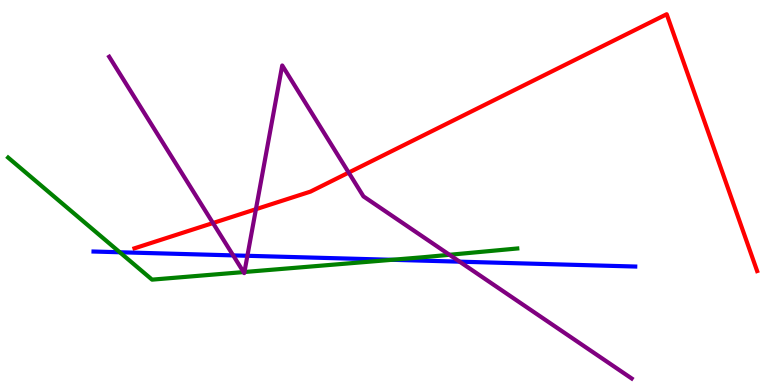[{'lines': ['blue', 'red'], 'intersections': []}, {'lines': ['green', 'red'], 'intersections': []}, {'lines': ['purple', 'red'], 'intersections': [{'x': 2.75, 'y': 4.21}, {'x': 3.3, 'y': 4.57}, {'x': 4.5, 'y': 5.52}]}, {'lines': ['blue', 'green'], 'intersections': [{'x': 1.55, 'y': 3.45}, {'x': 5.06, 'y': 3.25}]}, {'lines': ['blue', 'purple'], 'intersections': [{'x': 3.01, 'y': 3.37}, {'x': 3.19, 'y': 3.36}, {'x': 5.93, 'y': 3.2}]}, {'lines': ['green', 'purple'], 'intersections': [{'x': 3.14, 'y': 2.93}, {'x': 3.15, 'y': 2.93}, {'x': 5.8, 'y': 3.38}]}]